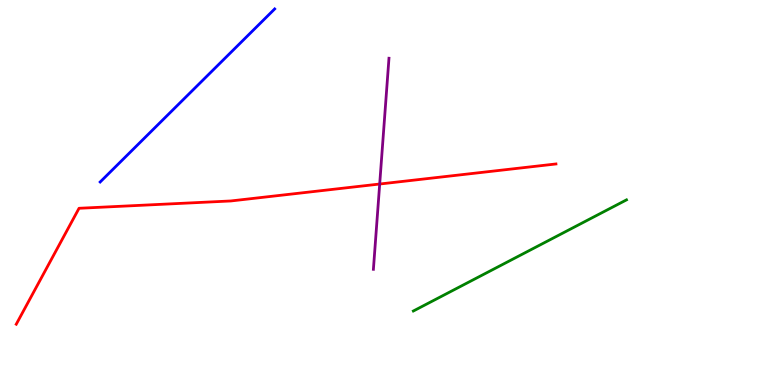[{'lines': ['blue', 'red'], 'intersections': []}, {'lines': ['green', 'red'], 'intersections': []}, {'lines': ['purple', 'red'], 'intersections': [{'x': 4.9, 'y': 5.22}]}, {'lines': ['blue', 'green'], 'intersections': []}, {'lines': ['blue', 'purple'], 'intersections': []}, {'lines': ['green', 'purple'], 'intersections': []}]